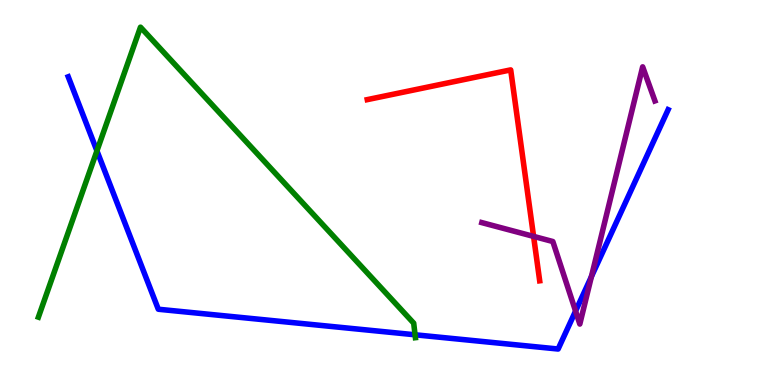[{'lines': ['blue', 'red'], 'intersections': []}, {'lines': ['green', 'red'], 'intersections': []}, {'lines': ['purple', 'red'], 'intersections': [{'x': 6.88, 'y': 3.86}]}, {'lines': ['blue', 'green'], 'intersections': [{'x': 1.25, 'y': 6.08}, {'x': 5.36, 'y': 1.3}]}, {'lines': ['blue', 'purple'], 'intersections': [{'x': 7.43, 'y': 1.92}, {'x': 7.63, 'y': 2.82}]}, {'lines': ['green', 'purple'], 'intersections': []}]